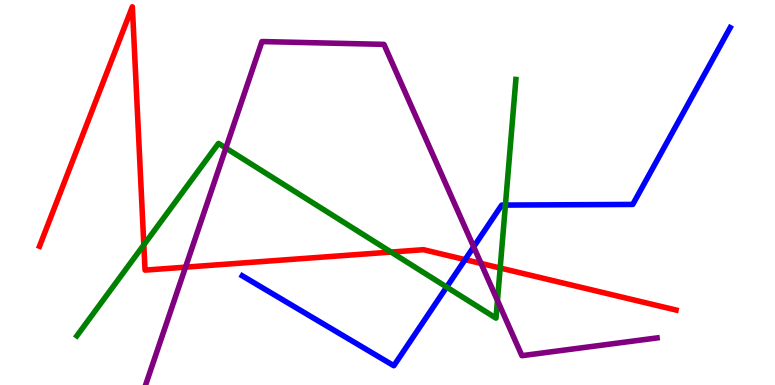[{'lines': ['blue', 'red'], 'intersections': [{'x': 6.0, 'y': 3.26}]}, {'lines': ['green', 'red'], 'intersections': [{'x': 1.86, 'y': 3.64}, {'x': 5.05, 'y': 3.45}, {'x': 6.45, 'y': 3.04}]}, {'lines': ['purple', 'red'], 'intersections': [{'x': 2.39, 'y': 3.06}, {'x': 6.21, 'y': 3.16}]}, {'lines': ['blue', 'green'], 'intersections': [{'x': 5.76, 'y': 2.54}, {'x': 6.52, 'y': 4.67}]}, {'lines': ['blue', 'purple'], 'intersections': [{'x': 6.11, 'y': 3.59}]}, {'lines': ['green', 'purple'], 'intersections': [{'x': 2.91, 'y': 6.15}, {'x': 6.42, 'y': 2.19}]}]